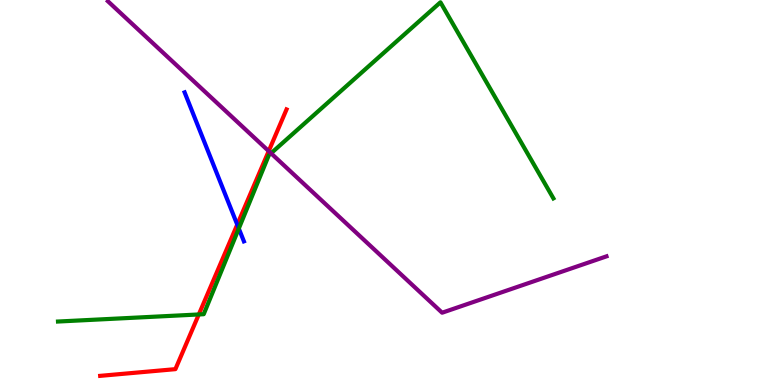[{'lines': ['blue', 'red'], 'intersections': [{'x': 3.06, 'y': 4.17}]}, {'lines': ['green', 'red'], 'intersections': [{'x': 2.57, 'y': 1.83}]}, {'lines': ['purple', 'red'], 'intersections': [{'x': 3.47, 'y': 6.08}]}, {'lines': ['blue', 'green'], 'intersections': [{'x': 3.08, 'y': 4.06}]}, {'lines': ['blue', 'purple'], 'intersections': []}, {'lines': ['green', 'purple'], 'intersections': [{'x': 3.5, 'y': 6.02}]}]